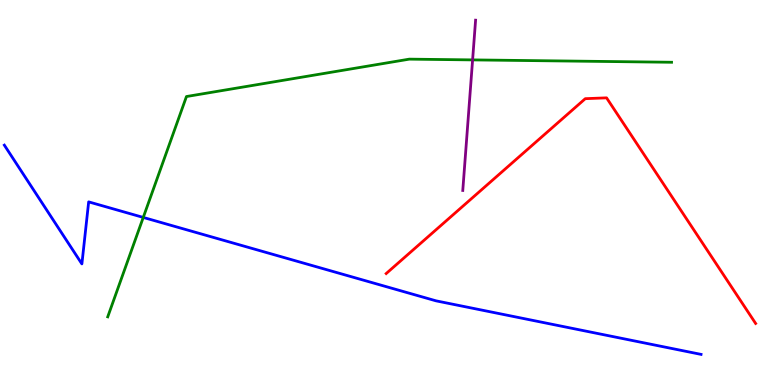[{'lines': ['blue', 'red'], 'intersections': []}, {'lines': ['green', 'red'], 'intersections': []}, {'lines': ['purple', 'red'], 'intersections': []}, {'lines': ['blue', 'green'], 'intersections': [{'x': 1.85, 'y': 4.35}]}, {'lines': ['blue', 'purple'], 'intersections': []}, {'lines': ['green', 'purple'], 'intersections': [{'x': 6.1, 'y': 8.44}]}]